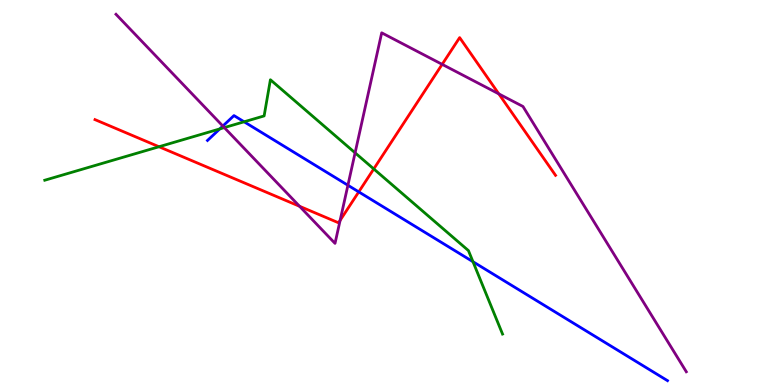[{'lines': ['blue', 'red'], 'intersections': [{'x': 4.63, 'y': 5.02}]}, {'lines': ['green', 'red'], 'intersections': [{'x': 2.05, 'y': 6.19}, {'x': 4.82, 'y': 5.61}]}, {'lines': ['purple', 'red'], 'intersections': [{'x': 3.87, 'y': 4.64}, {'x': 4.39, 'y': 4.28}, {'x': 5.71, 'y': 8.33}, {'x': 6.44, 'y': 7.56}]}, {'lines': ['blue', 'green'], 'intersections': [{'x': 2.84, 'y': 6.65}, {'x': 3.15, 'y': 6.84}, {'x': 6.1, 'y': 3.2}]}, {'lines': ['blue', 'purple'], 'intersections': [{'x': 2.88, 'y': 6.73}, {'x': 4.49, 'y': 5.19}]}, {'lines': ['green', 'purple'], 'intersections': [{'x': 2.89, 'y': 6.69}, {'x': 4.58, 'y': 6.03}]}]